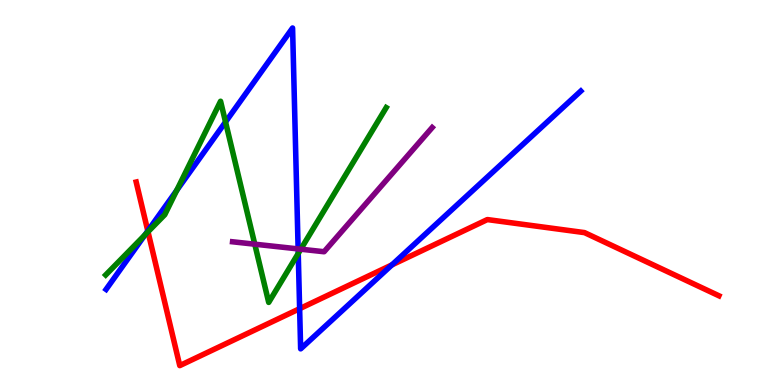[{'lines': ['blue', 'red'], 'intersections': [{'x': 1.91, 'y': 4.0}, {'x': 3.87, 'y': 1.98}, {'x': 5.06, 'y': 3.12}]}, {'lines': ['green', 'red'], 'intersections': [{'x': 1.91, 'y': 3.98}]}, {'lines': ['purple', 'red'], 'intersections': []}, {'lines': ['blue', 'green'], 'intersections': [{'x': 1.87, 'y': 3.9}, {'x': 2.28, 'y': 5.06}, {'x': 2.91, 'y': 6.83}, {'x': 3.85, 'y': 3.42}]}, {'lines': ['blue', 'purple'], 'intersections': [{'x': 3.85, 'y': 3.53}]}, {'lines': ['green', 'purple'], 'intersections': [{'x': 3.29, 'y': 3.66}, {'x': 3.88, 'y': 3.53}]}]